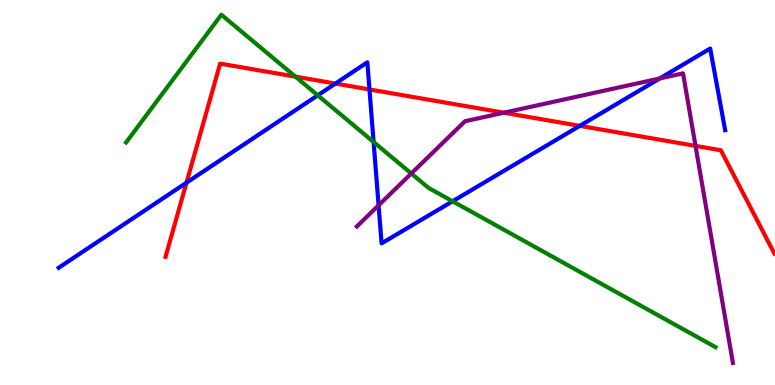[{'lines': ['blue', 'red'], 'intersections': [{'x': 2.41, 'y': 5.25}, {'x': 4.33, 'y': 7.83}, {'x': 4.77, 'y': 7.68}, {'x': 7.48, 'y': 6.73}]}, {'lines': ['green', 'red'], 'intersections': [{'x': 3.81, 'y': 8.01}]}, {'lines': ['purple', 'red'], 'intersections': [{'x': 6.5, 'y': 7.07}, {'x': 8.97, 'y': 6.21}]}, {'lines': ['blue', 'green'], 'intersections': [{'x': 4.1, 'y': 7.52}, {'x': 4.82, 'y': 6.31}, {'x': 5.84, 'y': 4.77}]}, {'lines': ['blue', 'purple'], 'intersections': [{'x': 4.89, 'y': 4.67}, {'x': 8.51, 'y': 7.96}]}, {'lines': ['green', 'purple'], 'intersections': [{'x': 5.31, 'y': 5.49}]}]